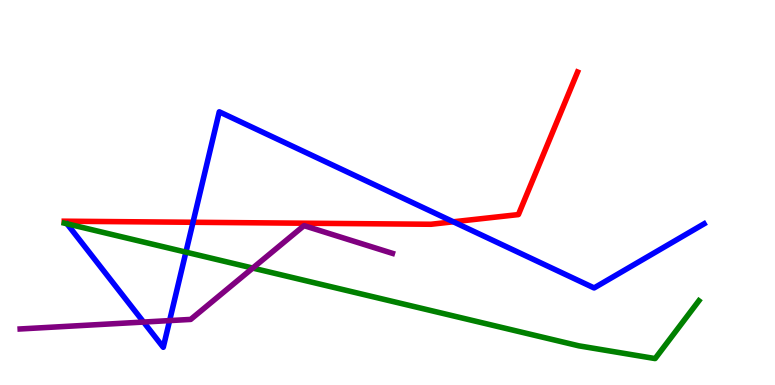[{'lines': ['blue', 'red'], 'intersections': [{'x': 2.49, 'y': 4.23}, {'x': 5.85, 'y': 4.24}]}, {'lines': ['green', 'red'], 'intersections': []}, {'lines': ['purple', 'red'], 'intersections': []}, {'lines': ['blue', 'green'], 'intersections': [{'x': 2.4, 'y': 3.45}]}, {'lines': ['blue', 'purple'], 'intersections': [{'x': 1.85, 'y': 1.64}, {'x': 2.19, 'y': 1.67}]}, {'lines': ['green', 'purple'], 'intersections': [{'x': 3.26, 'y': 3.04}]}]